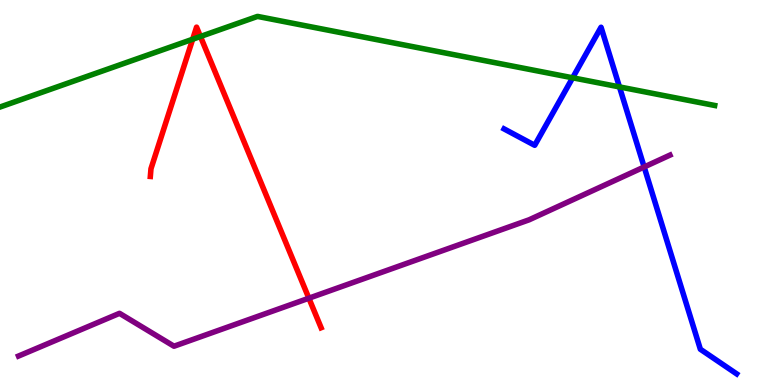[{'lines': ['blue', 'red'], 'intersections': []}, {'lines': ['green', 'red'], 'intersections': [{'x': 2.49, 'y': 8.98}, {'x': 2.59, 'y': 9.05}]}, {'lines': ['purple', 'red'], 'intersections': [{'x': 3.99, 'y': 2.25}]}, {'lines': ['blue', 'green'], 'intersections': [{'x': 7.39, 'y': 7.98}, {'x': 7.99, 'y': 7.74}]}, {'lines': ['blue', 'purple'], 'intersections': [{'x': 8.31, 'y': 5.66}]}, {'lines': ['green', 'purple'], 'intersections': []}]